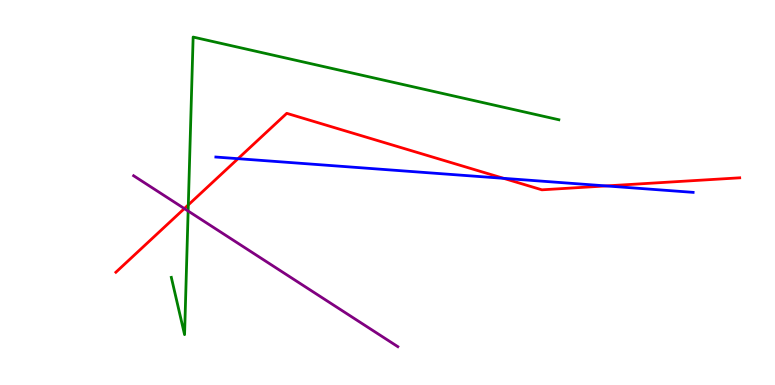[{'lines': ['blue', 'red'], 'intersections': [{'x': 3.07, 'y': 5.88}, {'x': 6.5, 'y': 5.37}, {'x': 7.82, 'y': 5.17}]}, {'lines': ['green', 'red'], 'intersections': [{'x': 2.43, 'y': 4.68}]}, {'lines': ['purple', 'red'], 'intersections': [{'x': 2.38, 'y': 4.58}]}, {'lines': ['blue', 'green'], 'intersections': []}, {'lines': ['blue', 'purple'], 'intersections': []}, {'lines': ['green', 'purple'], 'intersections': [{'x': 2.43, 'y': 4.52}]}]